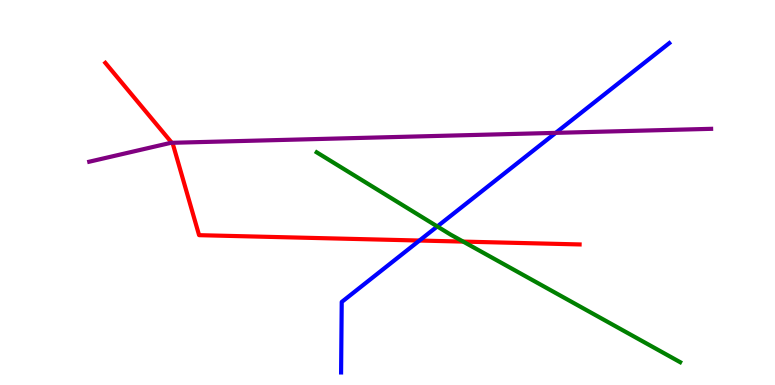[{'lines': ['blue', 'red'], 'intersections': [{'x': 5.41, 'y': 3.75}]}, {'lines': ['green', 'red'], 'intersections': [{'x': 5.98, 'y': 3.72}]}, {'lines': ['purple', 'red'], 'intersections': [{'x': 2.22, 'y': 6.29}]}, {'lines': ['blue', 'green'], 'intersections': [{'x': 5.64, 'y': 4.12}]}, {'lines': ['blue', 'purple'], 'intersections': [{'x': 7.17, 'y': 6.55}]}, {'lines': ['green', 'purple'], 'intersections': []}]